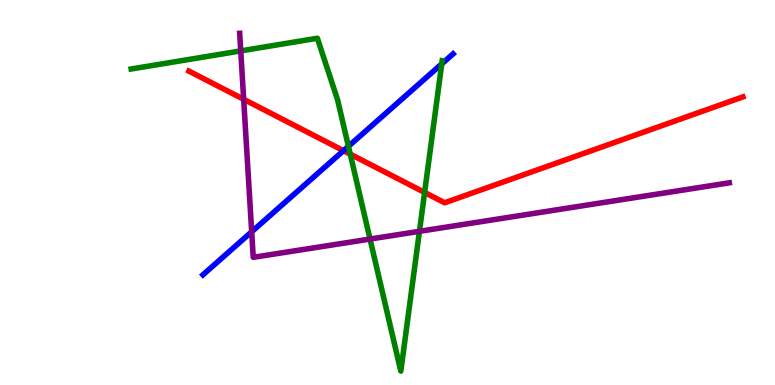[{'lines': ['blue', 'red'], 'intersections': [{'x': 4.43, 'y': 6.09}]}, {'lines': ['green', 'red'], 'intersections': [{'x': 4.52, 'y': 6.0}, {'x': 5.48, 'y': 5.0}]}, {'lines': ['purple', 'red'], 'intersections': [{'x': 3.14, 'y': 7.42}]}, {'lines': ['blue', 'green'], 'intersections': [{'x': 4.5, 'y': 6.2}, {'x': 5.7, 'y': 8.34}]}, {'lines': ['blue', 'purple'], 'intersections': [{'x': 3.25, 'y': 3.98}]}, {'lines': ['green', 'purple'], 'intersections': [{'x': 3.11, 'y': 8.68}, {'x': 4.77, 'y': 3.79}, {'x': 5.41, 'y': 3.99}]}]